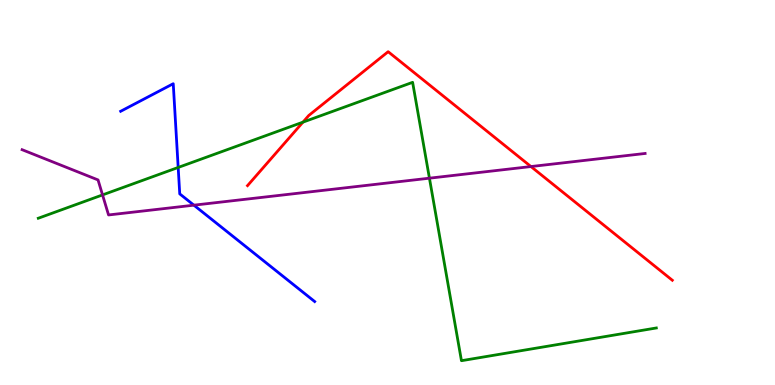[{'lines': ['blue', 'red'], 'intersections': []}, {'lines': ['green', 'red'], 'intersections': [{'x': 3.91, 'y': 6.83}]}, {'lines': ['purple', 'red'], 'intersections': [{'x': 6.85, 'y': 5.67}]}, {'lines': ['blue', 'green'], 'intersections': [{'x': 2.3, 'y': 5.65}]}, {'lines': ['blue', 'purple'], 'intersections': [{'x': 2.5, 'y': 4.67}]}, {'lines': ['green', 'purple'], 'intersections': [{'x': 1.32, 'y': 4.94}, {'x': 5.54, 'y': 5.37}]}]